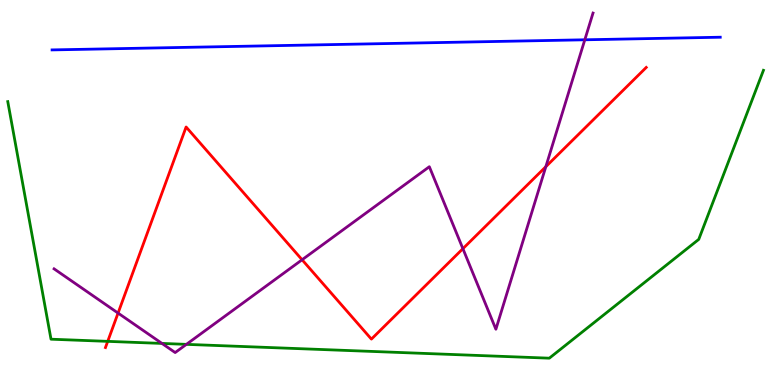[{'lines': ['blue', 'red'], 'intersections': []}, {'lines': ['green', 'red'], 'intersections': [{'x': 1.39, 'y': 1.13}]}, {'lines': ['purple', 'red'], 'intersections': [{'x': 1.52, 'y': 1.87}, {'x': 3.9, 'y': 3.25}, {'x': 5.97, 'y': 3.54}, {'x': 7.04, 'y': 5.67}]}, {'lines': ['blue', 'green'], 'intersections': []}, {'lines': ['blue', 'purple'], 'intersections': [{'x': 7.55, 'y': 8.97}]}, {'lines': ['green', 'purple'], 'intersections': [{'x': 2.09, 'y': 1.08}, {'x': 2.41, 'y': 1.06}]}]